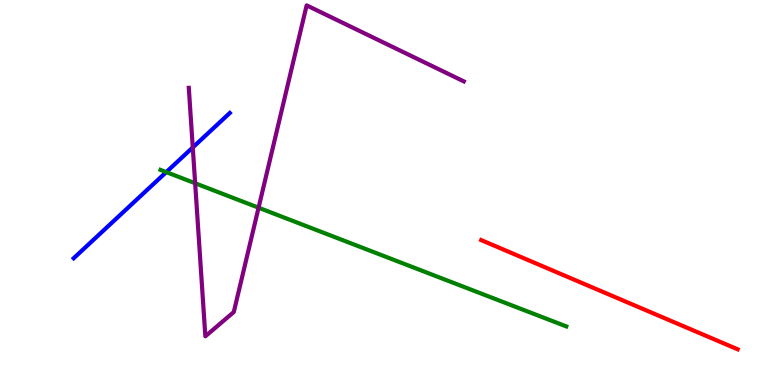[{'lines': ['blue', 'red'], 'intersections': []}, {'lines': ['green', 'red'], 'intersections': []}, {'lines': ['purple', 'red'], 'intersections': []}, {'lines': ['blue', 'green'], 'intersections': [{'x': 2.15, 'y': 5.53}]}, {'lines': ['blue', 'purple'], 'intersections': [{'x': 2.49, 'y': 6.17}]}, {'lines': ['green', 'purple'], 'intersections': [{'x': 2.52, 'y': 5.24}, {'x': 3.34, 'y': 4.6}]}]